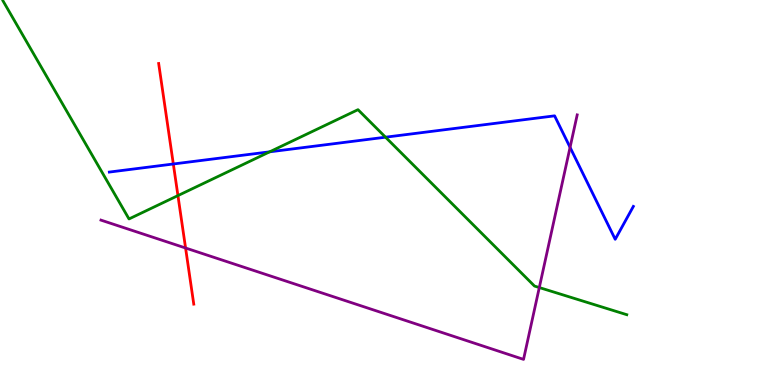[{'lines': ['blue', 'red'], 'intersections': [{'x': 2.24, 'y': 5.74}]}, {'lines': ['green', 'red'], 'intersections': [{'x': 2.3, 'y': 4.92}]}, {'lines': ['purple', 'red'], 'intersections': [{'x': 2.39, 'y': 3.56}]}, {'lines': ['blue', 'green'], 'intersections': [{'x': 3.48, 'y': 6.06}, {'x': 4.97, 'y': 6.44}]}, {'lines': ['blue', 'purple'], 'intersections': [{'x': 7.36, 'y': 6.17}]}, {'lines': ['green', 'purple'], 'intersections': [{'x': 6.96, 'y': 2.53}]}]